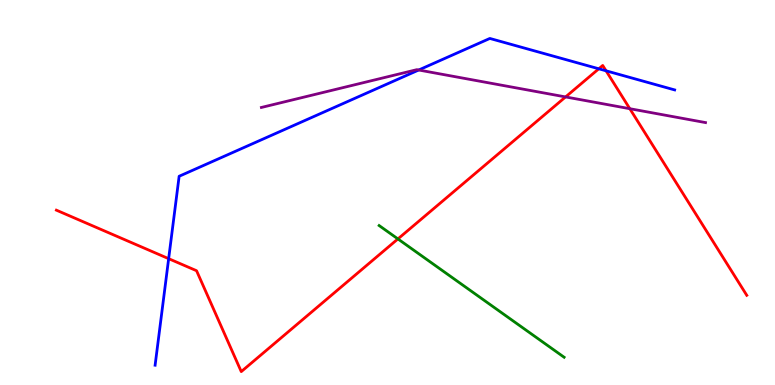[{'lines': ['blue', 'red'], 'intersections': [{'x': 2.18, 'y': 3.28}, {'x': 7.73, 'y': 8.21}, {'x': 7.82, 'y': 8.16}]}, {'lines': ['green', 'red'], 'intersections': [{'x': 5.13, 'y': 3.79}]}, {'lines': ['purple', 'red'], 'intersections': [{'x': 7.3, 'y': 7.48}, {'x': 8.13, 'y': 7.18}]}, {'lines': ['blue', 'green'], 'intersections': []}, {'lines': ['blue', 'purple'], 'intersections': [{'x': 5.4, 'y': 8.18}]}, {'lines': ['green', 'purple'], 'intersections': []}]